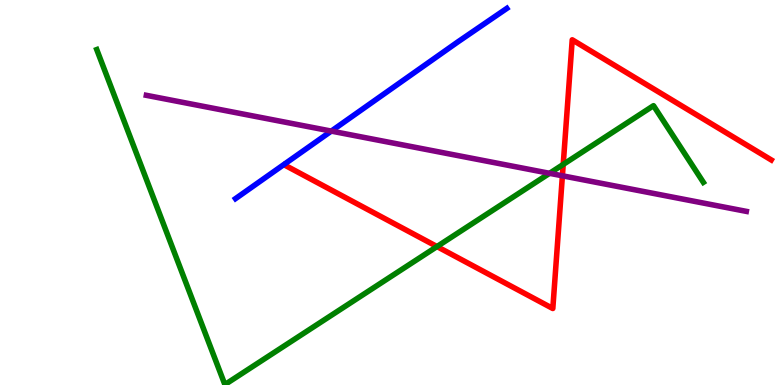[{'lines': ['blue', 'red'], 'intersections': []}, {'lines': ['green', 'red'], 'intersections': [{'x': 5.64, 'y': 3.6}, {'x': 7.27, 'y': 5.73}]}, {'lines': ['purple', 'red'], 'intersections': [{'x': 7.26, 'y': 5.43}]}, {'lines': ['blue', 'green'], 'intersections': []}, {'lines': ['blue', 'purple'], 'intersections': [{'x': 4.27, 'y': 6.59}]}, {'lines': ['green', 'purple'], 'intersections': [{'x': 7.09, 'y': 5.5}]}]